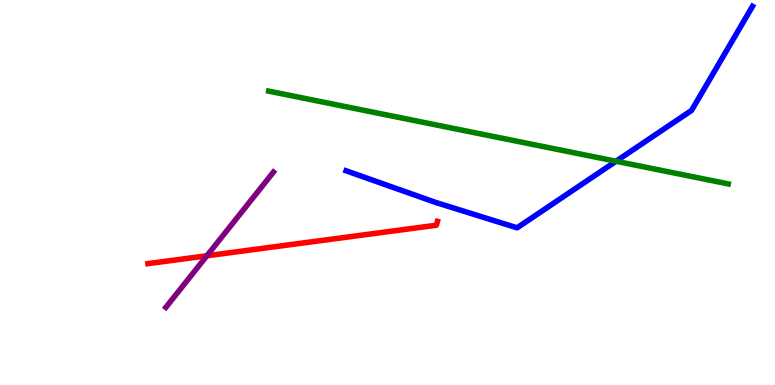[{'lines': ['blue', 'red'], 'intersections': []}, {'lines': ['green', 'red'], 'intersections': []}, {'lines': ['purple', 'red'], 'intersections': [{'x': 2.67, 'y': 3.36}]}, {'lines': ['blue', 'green'], 'intersections': [{'x': 7.95, 'y': 5.81}]}, {'lines': ['blue', 'purple'], 'intersections': []}, {'lines': ['green', 'purple'], 'intersections': []}]